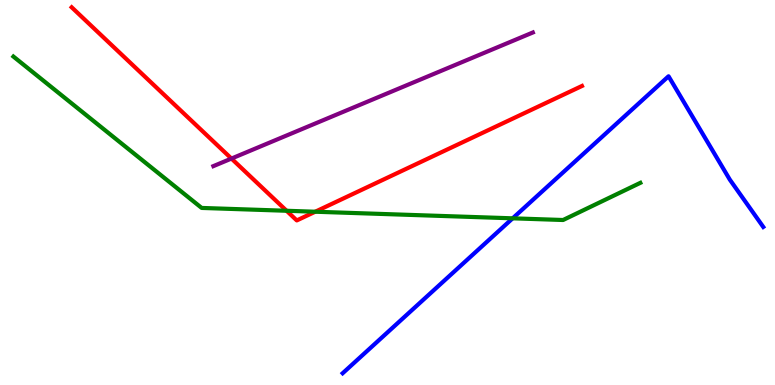[{'lines': ['blue', 'red'], 'intersections': []}, {'lines': ['green', 'red'], 'intersections': [{'x': 3.7, 'y': 4.53}, {'x': 4.07, 'y': 4.5}]}, {'lines': ['purple', 'red'], 'intersections': [{'x': 2.99, 'y': 5.88}]}, {'lines': ['blue', 'green'], 'intersections': [{'x': 6.61, 'y': 4.33}]}, {'lines': ['blue', 'purple'], 'intersections': []}, {'lines': ['green', 'purple'], 'intersections': []}]